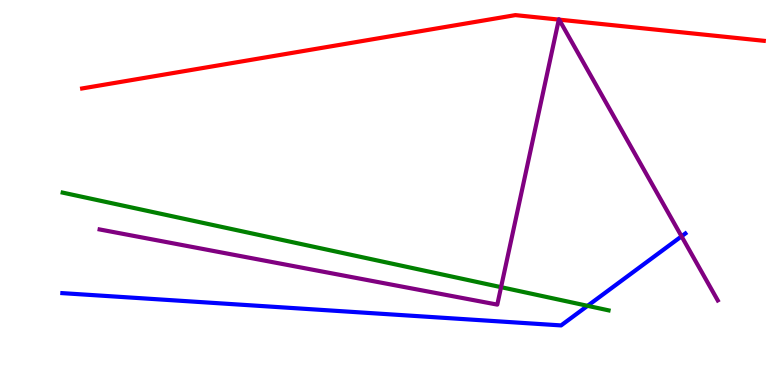[{'lines': ['blue', 'red'], 'intersections': []}, {'lines': ['green', 'red'], 'intersections': []}, {'lines': ['purple', 'red'], 'intersections': [{'x': 7.21, 'y': 9.49}, {'x': 7.21, 'y': 9.49}]}, {'lines': ['blue', 'green'], 'intersections': [{'x': 7.58, 'y': 2.06}]}, {'lines': ['blue', 'purple'], 'intersections': [{'x': 8.79, 'y': 3.86}]}, {'lines': ['green', 'purple'], 'intersections': [{'x': 6.47, 'y': 2.54}]}]